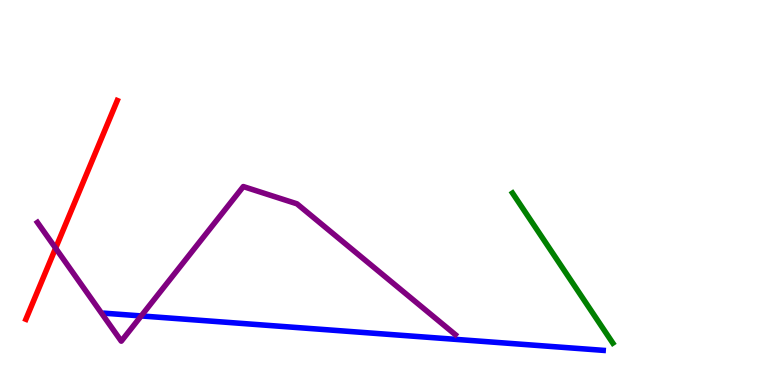[{'lines': ['blue', 'red'], 'intersections': []}, {'lines': ['green', 'red'], 'intersections': []}, {'lines': ['purple', 'red'], 'intersections': [{'x': 0.717, 'y': 3.55}]}, {'lines': ['blue', 'green'], 'intersections': []}, {'lines': ['blue', 'purple'], 'intersections': [{'x': 1.82, 'y': 1.79}]}, {'lines': ['green', 'purple'], 'intersections': []}]